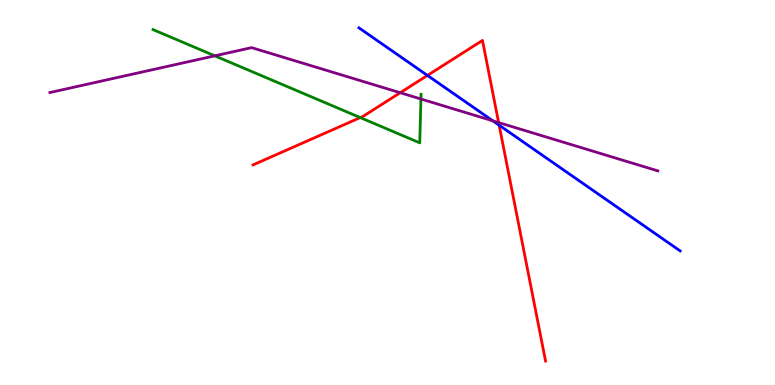[{'lines': ['blue', 'red'], 'intersections': [{'x': 5.52, 'y': 8.04}, {'x': 6.44, 'y': 6.75}]}, {'lines': ['green', 'red'], 'intersections': [{'x': 4.65, 'y': 6.95}]}, {'lines': ['purple', 'red'], 'intersections': [{'x': 5.16, 'y': 7.59}, {'x': 6.43, 'y': 6.82}]}, {'lines': ['blue', 'green'], 'intersections': []}, {'lines': ['blue', 'purple'], 'intersections': [{'x': 6.36, 'y': 6.86}]}, {'lines': ['green', 'purple'], 'intersections': [{'x': 2.77, 'y': 8.55}, {'x': 5.43, 'y': 7.43}]}]